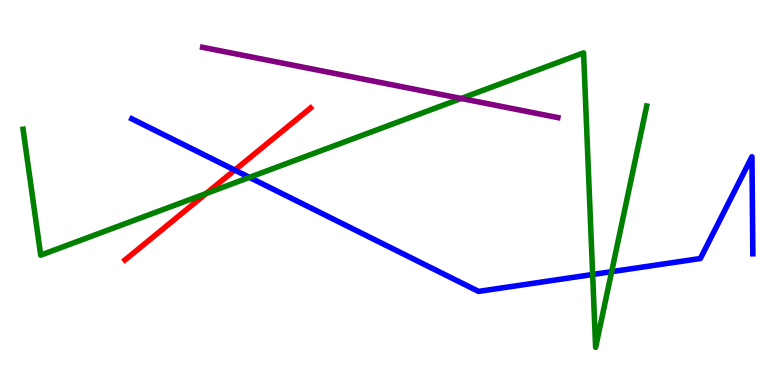[{'lines': ['blue', 'red'], 'intersections': [{'x': 3.03, 'y': 5.58}]}, {'lines': ['green', 'red'], 'intersections': [{'x': 2.66, 'y': 4.97}]}, {'lines': ['purple', 'red'], 'intersections': []}, {'lines': ['blue', 'green'], 'intersections': [{'x': 3.22, 'y': 5.39}, {'x': 7.65, 'y': 2.87}, {'x': 7.89, 'y': 2.94}]}, {'lines': ['blue', 'purple'], 'intersections': []}, {'lines': ['green', 'purple'], 'intersections': [{'x': 5.95, 'y': 7.44}]}]